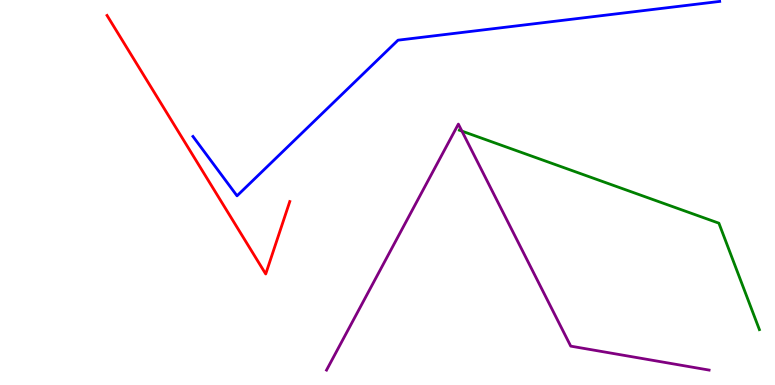[{'lines': ['blue', 'red'], 'intersections': []}, {'lines': ['green', 'red'], 'intersections': []}, {'lines': ['purple', 'red'], 'intersections': []}, {'lines': ['blue', 'green'], 'intersections': []}, {'lines': ['blue', 'purple'], 'intersections': []}, {'lines': ['green', 'purple'], 'intersections': [{'x': 5.96, 'y': 6.59}]}]